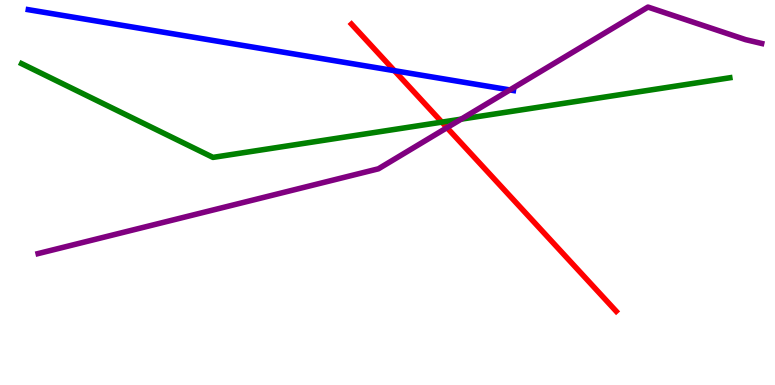[{'lines': ['blue', 'red'], 'intersections': [{'x': 5.09, 'y': 8.16}]}, {'lines': ['green', 'red'], 'intersections': [{'x': 5.7, 'y': 6.83}]}, {'lines': ['purple', 'red'], 'intersections': [{'x': 5.77, 'y': 6.68}]}, {'lines': ['blue', 'green'], 'intersections': []}, {'lines': ['blue', 'purple'], 'intersections': [{'x': 6.58, 'y': 7.66}]}, {'lines': ['green', 'purple'], 'intersections': [{'x': 5.95, 'y': 6.91}]}]